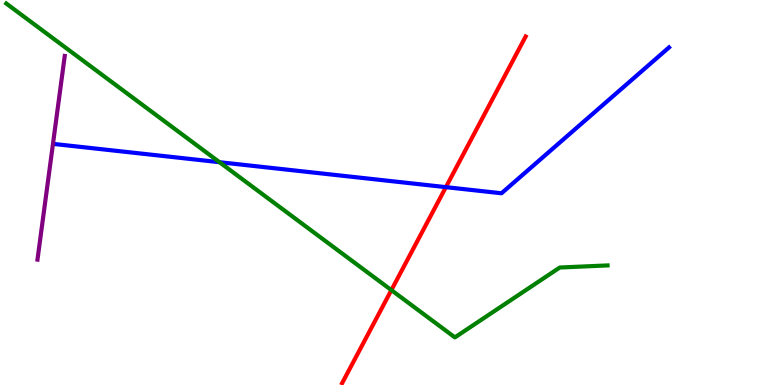[{'lines': ['blue', 'red'], 'intersections': [{'x': 5.75, 'y': 5.14}]}, {'lines': ['green', 'red'], 'intersections': [{'x': 5.05, 'y': 2.46}]}, {'lines': ['purple', 'red'], 'intersections': []}, {'lines': ['blue', 'green'], 'intersections': [{'x': 2.83, 'y': 5.79}]}, {'lines': ['blue', 'purple'], 'intersections': []}, {'lines': ['green', 'purple'], 'intersections': []}]